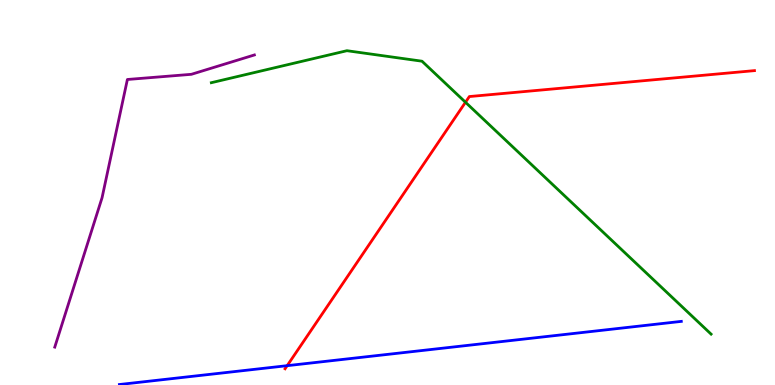[{'lines': ['blue', 'red'], 'intersections': [{'x': 3.71, 'y': 0.502}]}, {'lines': ['green', 'red'], 'intersections': [{'x': 6.01, 'y': 7.34}]}, {'lines': ['purple', 'red'], 'intersections': []}, {'lines': ['blue', 'green'], 'intersections': []}, {'lines': ['blue', 'purple'], 'intersections': []}, {'lines': ['green', 'purple'], 'intersections': []}]